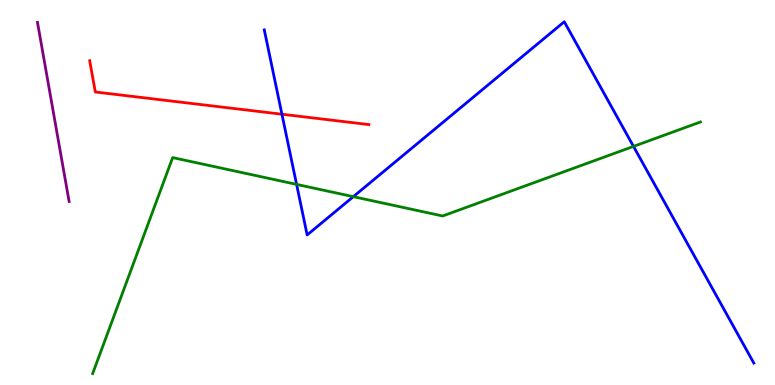[{'lines': ['blue', 'red'], 'intersections': [{'x': 3.64, 'y': 7.03}]}, {'lines': ['green', 'red'], 'intersections': []}, {'lines': ['purple', 'red'], 'intersections': []}, {'lines': ['blue', 'green'], 'intersections': [{'x': 3.83, 'y': 5.21}, {'x': 4.56, 'y': 4.89}, {'x': 8.17, 'y': 6.2}]}, {'lines': ['blue', 'purple'], 'intersections': []}, {'lines': ['green', 'purple'], 'intersections': []}]